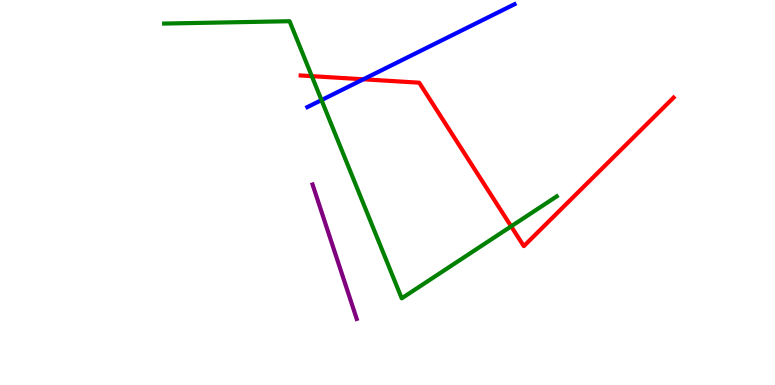[{'lines': ['blue', 'red'], 'intersections': [{'x': 4.69, 'y': 7.94}]}, {'lines': ['green', 'red'], 'intersections': [{'x': 4.02, 'y': 8.02}, {'x': 6.6, 'y': 4.12}]}, {'lines': ['purple', 'red'], 'intersections': []}, {'lines': ['blue', 'green'], 'intersections': [{'x': 4.15, 'y': 7.4}]}, {'lines': ['blue', 'purple'], 'intersections': []}, {'lines': ['green', 'purple'], 'intersections': []}]